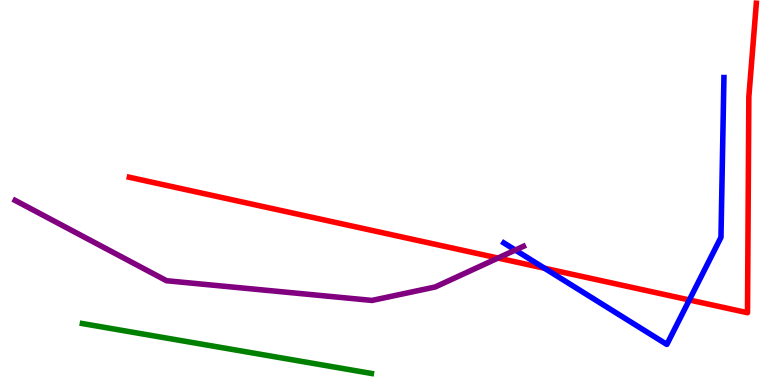[{'lines': ['blue', 'red'], 'intersections': [{'x': 7.03, 'y': 3.03}, {'x': 8.89, 'y': 2.21}]}, {'lines': ['green', 'red'], 'intersections': []}, {'lines': ['purple', 'red'], 'intersections': [{'x': 6.43, 'y': 3.3}]}, {'lines': ['blue', 'green'], 'intersections': []}, {'lines': ['blue', 'purple'], 'intersections': [{'x': 6.65, 'y': 3.5}]}, {'lines': ['green', 'purple'], 'intersections': []}]